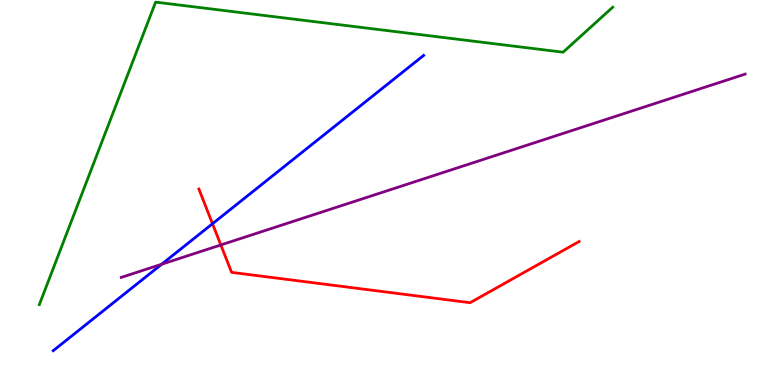[{'lines': ['blue', 'red'], 'intersections': [{'x': 2.74, 'y': 4.19}]}, {'lines': ['green', 'red'], 'intersections': []}, {'lines': ['purple', 'red'], 'intersections': [{'x': 2.85, 'y': 3.64}]}, {'lines': ['blue', 'green'], 'intersections': []}, {'lines': ['blue', 'purple'], 'intersections': [{'x': 2.09, 'y': 3.14}]}, {'lines': ['green', 'purple'], 'intersections': []}]